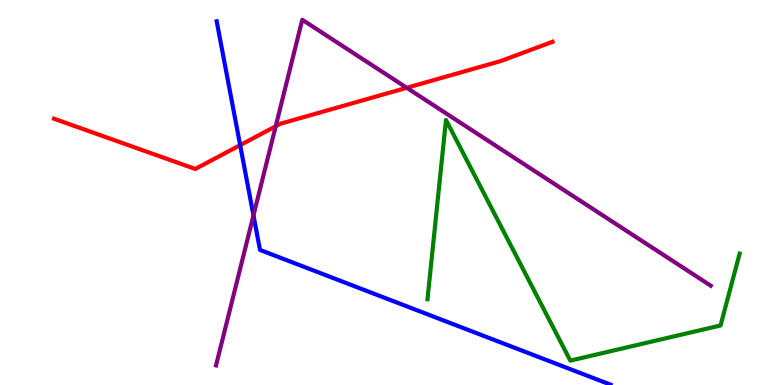[{'lines': ['blue', 'red'], 'intersections': [{'x': 3.1, 'y': 6.23}]}, {'lines': ['green', 'red'], 'intersections': []}, {'lines': ['purple', 'red'], 'intersections': [{'x': 3.56, 'y': 6.72}, {'x': 5.25, 'y': 7.72}]}, {'lines': ['blue', 'green'], 'intersections': []}, {'lines': ['blue', 'purple'], 'intersections': [{'x': 3.27, 'y': 4.41}]}, {'lines': ['green', 'purple'], 'intersections': []}]